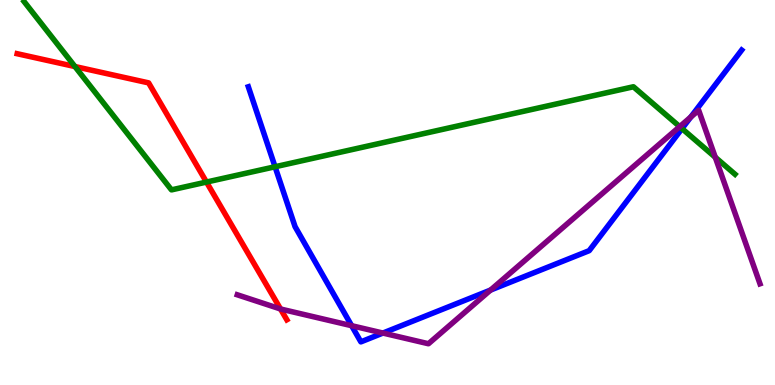[{'lines': ['blue', 'red'], 'intersections': []}, {'lines': ['green', 'red'], 'intersections': [{'x': 0.967, 'y': 8.27}, {'x': 2.66, 'y': 5.27}]}, {'lines': ['purple', 'red'], 'intersections': [{'x': 3.62, 'y': 1.97}]}, {'lines': ['blue', 'green'], 'intersections': [{'x': 3.55, 'y': 5.67}, {'x': 8.8, 'y': 6.66}]}, {'lines': ['blue', 'purple'], 'intersections': [{'x': 4.54, 'y': 1.54}, {'x': 4.94, 'y': 1.35}, {'x': 6.33, 'y': 2.47}, {'x': 8.91, 'y': 6.96}]}, {'lines': ['green', 'purple'], 'intersections': [{'x': 8.77, 'y': 6.71}, {'x': 9.23, 'y': 5.92}]}]